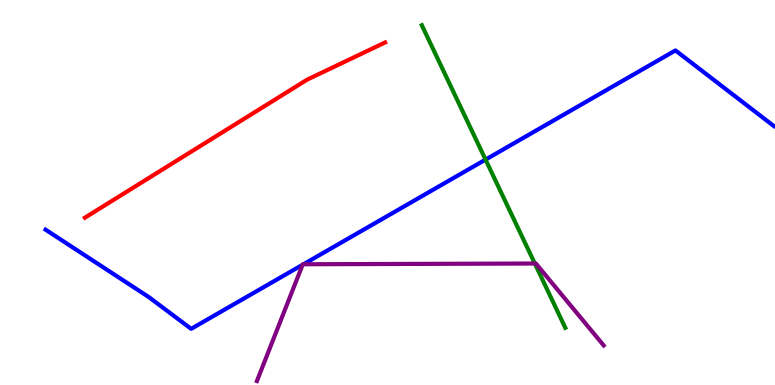[{'lines': ['blue', 'red'], 'intersections': []}, {'lines': ['green', 'red'], 'intersections': []}, {'lines': ['purple', 'red'], 'intersections': []}, {'lines': ['blue', 'green'], 'intersections': [{'x': 6.27, 'y': 5.85}]}, {'lines': ['blue', 'purple'], 'intersections': [{'x': 3.9, 'y': 3.12}, {'x': 3.92, 'y': 3.14}]}, {'lines': ['green', 'purple'], 'intersections': [{'x': 6.9, 'y': 3.16}]}]